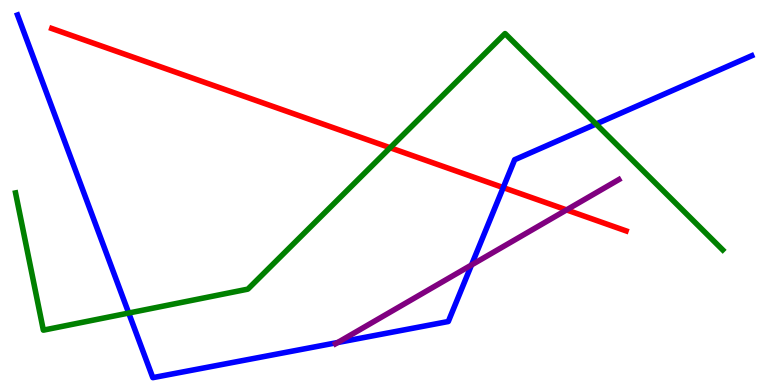[{'lines': ['blue', 'red'], 'intersections': [{'x': 6.49, 'y': 5.13}]}, {'lines': ['green', 'red'], 'intersections': [{'x': 5.03, 'y': 6.16}]}, {'lines': ['purple', 'red'], 'intersections': [{'x': 7.31, 'y': 4.55}]}, {'lines': ['blue', 'green'], 'intersections': [{'x': 1.66, 'y': 1.87}, {'x': 7.69, 'y': 6.78}]}, {'lines': ['blue', 'purple'], 'intersections': [{'x': 4.36, 'y': 1.1}, {'x': 6.08, 'y': 3.12}]}, {'lines': ['green', 'purple'], 'intersections': []}]